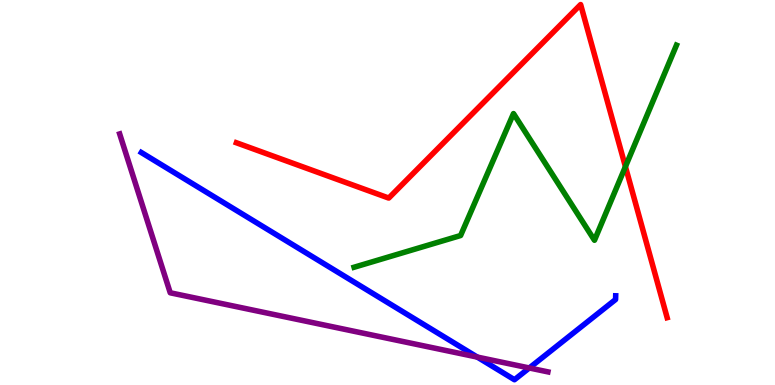[{'lines': ['blue', 'red'], 'intersections': []}, {'lines': ['green', 'red'], 'intersections': [{'x': 8.07, 'y': 5.67}]}, {'lines': ['purple', 'red'], 'intersections': []}, {'lines': ['blue', 'green'], 'intersections': []}, {'lines': ['blue', 'purple'], 'intersections': [{'x': 6.16, 'y': 0.725}, {'x': 6.83, 'y': 0.442}]}, {'lines': ['green', 'purple'], 'intersections': []}]